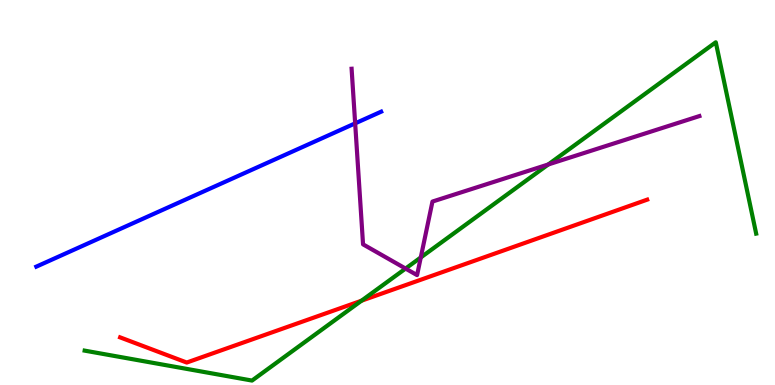[{'lines': ['blue', 'red'], 'intersections': []}, {'lines': ['green', 'red'], 'intersections': [{'x': 4.66, 'y': 2.19}]}, {'lines': ['purple', 'red'], 'intersections': []}, {'lines': ['blue', 'green'], 'intersections': []}, {'lines': ['blue', 'purple'], 'intersections': [{'x': 4.58, 'y': 6.8}]}, {'lines': ['green', 'purple'], 'intersections': [{'x': 5.23, 'y': 3.02}, {'x': 5.43, 'y': 3.31}, {'x': 7.07, 'y': 5.73}]}]